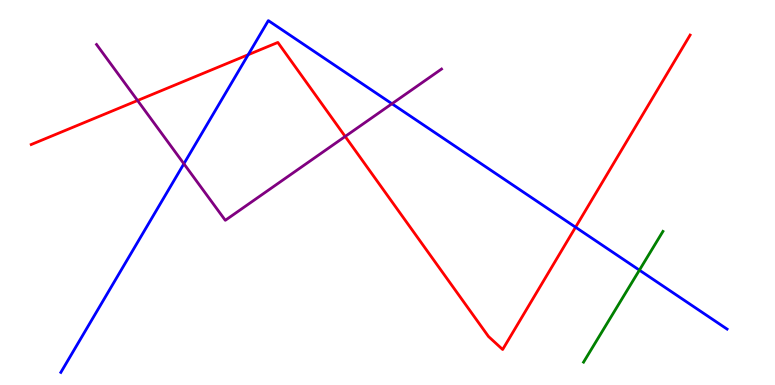[{'lines': ['blue', 'red'], 'intersections': [{'x': 3.2, 'y': 8.58}, {'x': 7.43, 'y': 4.1}]}, {'lines': ['green', 'red'], 'intersections': []}, {'lines': ['purple', 'red'], 'intersections': [{'x': 1.78, 'y': 7.39}, {'x': 4.45, 'y': 6.46}]}, {'lines': ['blue', 'green'], 'intersections': [{'x': 8.25, 'y': 2.98}]}, {'lines': ['blue', 'purple'], 'intersections': [{'x': 2.37, 'y': 5.75}, {'x': 5.06, 'y': 7.31}]}, {'lines': ['green', 'purple'], 'intersections': []}]